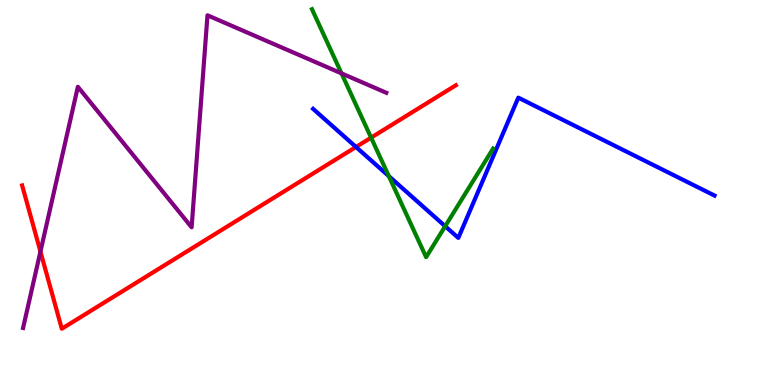[{'lines': ['blue', 'red'], 'intersections': [{'x': 4.59, 'y': 6.18}]}, {'lines': ['green', 'red'], 'intersections': [{'x': 4.79, 'y': 6.42}]}, {'lines': ['purple', 'red'], 'intersections': [{'x': 0.522, 'y': 3.47}]}, {'lines': ['blue', 'green'], 'intersections': [{'x': 5.02, 'y': 5.42}, {'x': 5.74, 'y': 4.12}]}, {'lines': ['blue', 'purple'], 'intersections': []}, {'lines': ['green', 'purple'], 'intersections': [{'x': 4.41, 'y': 8.09}]}]